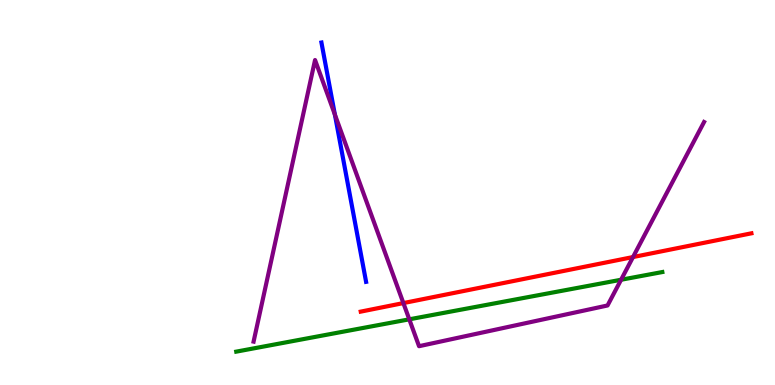[{'lines': ['blue', 'red'], 'intersections': []}, {'lines': ['green', 'red'], 'intersections': []}, {'lines': ['purple', 'red'], 'intersections': [{'x': 5.2, 'y': 2.13}, {'x': 8.17, 'y': 3.32}]}, {'lines': ['blue', 'green'], 'intersections': []}, {'lines': ['blue', 'purple'], 'intersections': [{'x': 4.32, 'y': 7.02}]}, {'lines': ['green', 'purple'], 'intersections': [{'x': 5.28, 'y': 1.71}, {'x': 8.01, 'y': 2.73}]}]